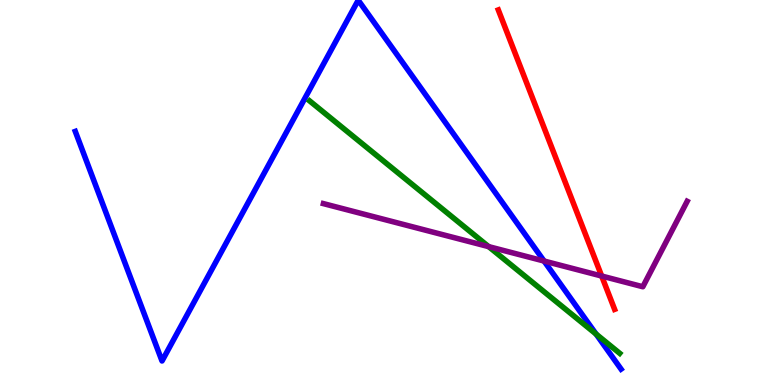[{'lines': ['blue', 'red'], 'intersections': []}, {'lines': ['green', 'red'], 'intersections': []}, {'lines': ['purple', 'red'], 'intersections': [{'x': 7.76, 'y': 2.83}]}, {'lines': ['blue', 'green'], 'intersections': [{'x': 7.69, 'y': 1.32}]}, {'lines': ['blue', 'purple'], 'intersections': [{'x': 7.02, 'y': 3.22}]}, {'lines': ['green', 'purple'], 'intersections': [{'x': 6.31, 'y': 3.59}]}]